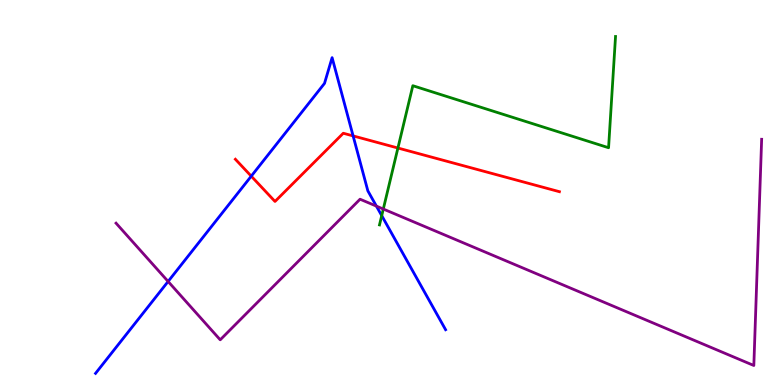[{'lines': ['blue', 'red'], 'intersections': [{'x': 3.24, 'y': 5.42}, {'x': 4.56, 'y': 6.47}]}, {'lines': ['green', 'red'], 'intersections': [{'x': 5.13, 'y': 6.16}]}, {'lines': ['purple', 'red'], 'intersections': []}, {'lines': ['blue', 'green'], 'intersections': [{'x': 4.93, 'y': 4.4}]}, {'lines': ['blue', 'purple'], 'intersections': [{'x': 2.17, 'y': 2.69}, {'x': 4.86, 'y': 4.65}]}, {'lines': ['green', 'purple'], 'intersections': [{'x': 4.95, 'y': 4.57}]}]